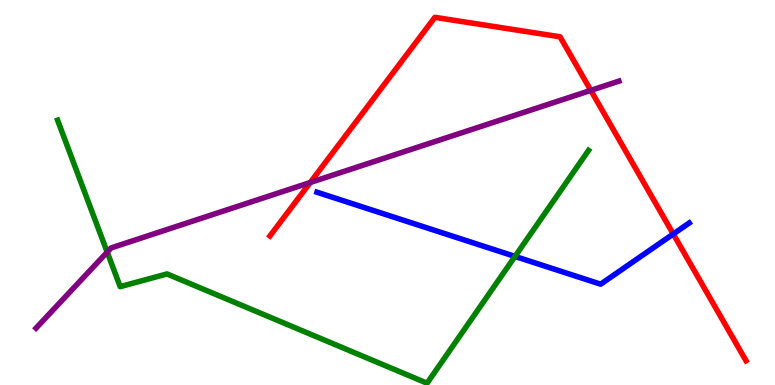[{'lines': ['blue', 'red'], 'intersections': [{'x': 8.69, 'y': 3.92}]}, {'lines': ['green', 'red'], 'intersections': []}, {'lines': ['purple', 'red'], 'intersections': [{'x': 4.0, 'y': 5.26}, {'x': 7.62, 'y': 7.65}]}, {'lines': ['blue', 'green'], 'intersections': [{'x': 6.65, 'y': 3.34}]}, {'lines': ['blue', 'purple'], 'intersections': []}, {'lines': ['green', 'purple'], 'intersections': [{'x': 1.38, 'y': 3.45}]}]